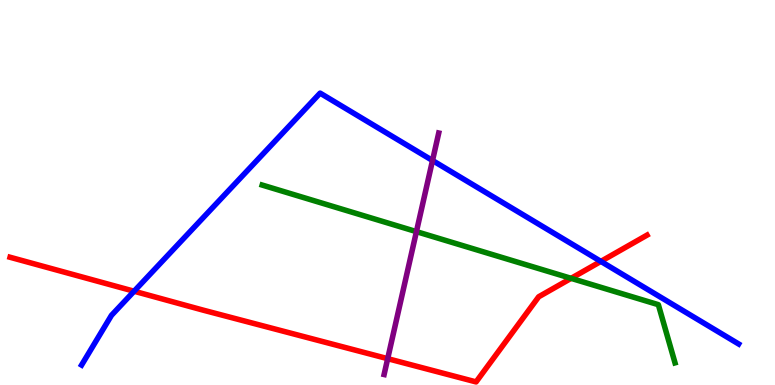[{'lines': ['blue', 'red'], 'intersections': [{'x': 1.73, 'y': 2.44}, {'x': 7.75, 'y': 3.21}]}, {'lines': ['green', 'red'], 'intersections': [{'x': 7.37, 'y': 2.77}]}, {'lines': ['purple', 'red'], 'intersections': [{'x': 5.0, 'y': 0.684}]}, {'lines': ['blue', 'green'], 'intersections': []}, {'lines': ['blue', 'purple'], 'intersections': [{'x': 5.58, 'y': 5.83}]}, {'lines': ['green', 'purple'], 'intersections': [{'x': 5.37, 'y': 3.98}]}]